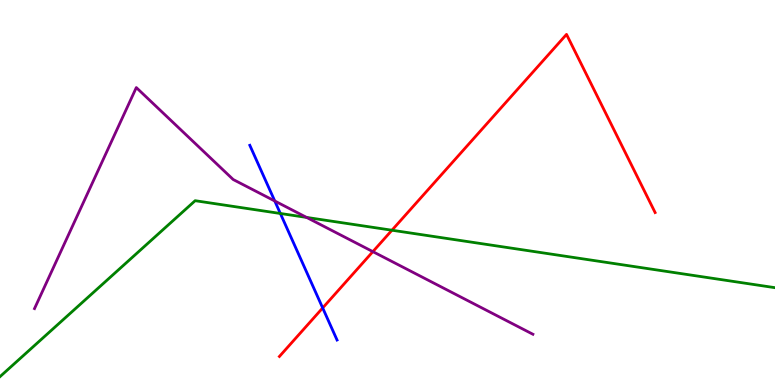[{'lines': ['blue', 'red'], 'intersections': [{'x': 4.16, 'y': 2.0}]}, {'lines': ['green', 'red'], 'intersections': [{'x': 5.06, 'y': 4.02}]}, {'lines': ['purple', 'red'], 'intersections': [{'x': 4.81, 'y': 3.46}]}, {'lines': ['blue', 'green'], 'intersections': [{'x': 3.62, 'y': 4.45}]}, {'lines': ['blue', 'purple'], 'intersections': [{'x': 3.55, 'y': 4.78}]}, {'lines': ['green', 'purple'], 'intersections': [{'x': 3.96, 'y': 4.35}]}]